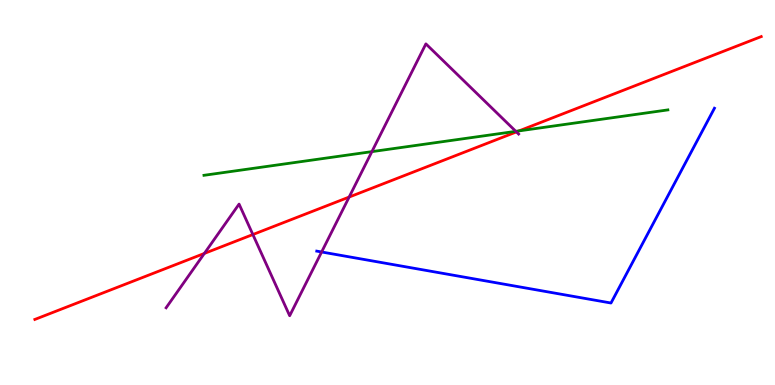[{'lines': ['blue', 'red'], 'intersections': []}, {'lines': ['green', 'red'], 'intersections': [{'x': 6.7, 'y': 6.6}]}, {'lines': ['purple', 'red'], 'intersections': [{'x': 2.64, 'y': 3.42}, {'x': 3.26, 'y': 3.91}, {'x': 4.51, 'y': 4.88}, {'x': 6.66, 'y': 6.57}]}, {'lines': ['blue', 'green'], 'intersections': []}, {'lines': ['blue', 'purple'], 'intersections': [{'x': 4.15, 'y': 3.46}]}, {'lines': ['green', 'purple'], 'intersections': [{'x': 4.8, 'y': 6.06}, {'x': 6.66, 'y': 6.59}]}]